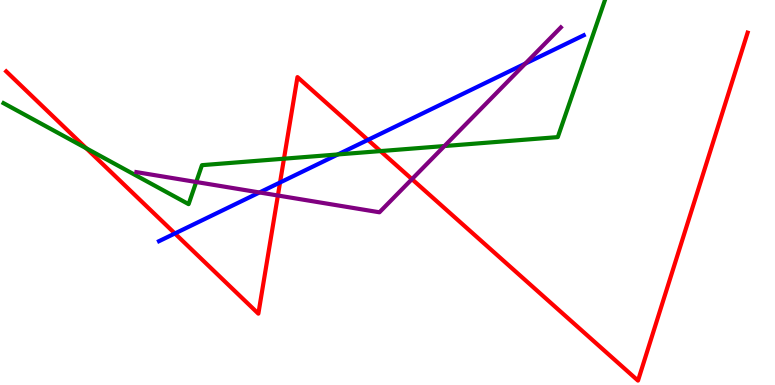[{'lines': ['blue', 'red'], 'intersections': [{'x': 2.26, 'y': 3.94}, {'x': 3.61, 'y': 5.26}, {'x': 4.75, 'y': 6.37}]}, {'lines': ['green', 'red'], 'intersections': [{'x': 1.11, 'y': 6.15}, {'x': 3.66, 'y': 5.88}, {'x': 4.91, 'y': 6.08}]}, {'lines': ['purple', 'red'], 'intersections': [{'x': 3.59, 'y': 4.92}, {'x': 5.32, 'y': 5.35}]}, {'lines': ['blue', 'green'], 'intersections': [{'x': 4.36, 'y': 5.99}]}, {'lines': ['blue', 'purple'], 'intersections': [{'x': 3.35, 'y': 5.0}, {'x': 6.78, 'y': 8.35}]}, {'lines': ['green', 'purple'], 'intersections': [{'x': 2.53, 'y': 5.27}, {'x': 5.73, 'y': 6.21}]}]